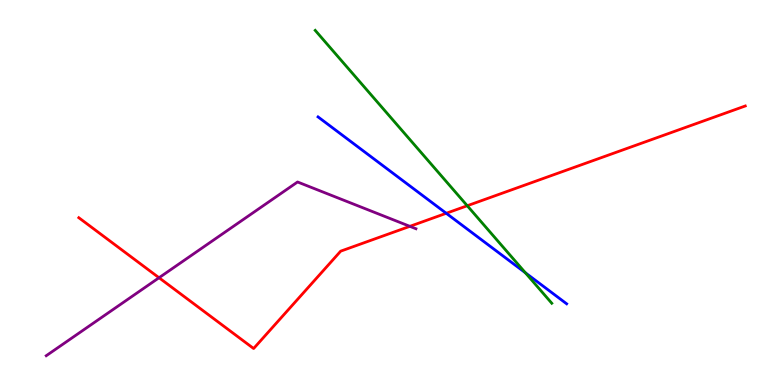[{'lines': ['blue', 'red'], 'intersections': [{'x': 5.76, 'y': 4.46}]}, {'lines': ['green', 'red'], 'intersections': [{'x': 6.03, 'y': 4.66}]}, {'lines': ['purple', 'red'], 'intersections': [{'x': 2.05, 'y': 2.79}, {'x': 5.29, 'y': 4.12}]}, {'lines': ['blue', 'green'], 'intersections': [{'x': 6.78, 'y': 2.92}]}, {'lines': ['blue', 'purple'], 'intersections': []}, {'lines': ['green', 'purple'], 'intersections': []}]